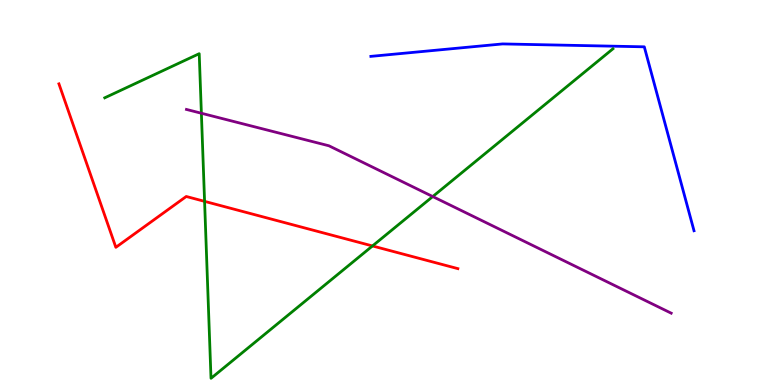[{'lines': ['blue', 'red'], 'intersections': []}, {'lines': ['green', 'red'], 'intersections': [{'x': 2.64, 'y': 4.77}, {'x': 4.81, 'y': 3.61}]}, {'lines': ['purple', 'red'], 'intersections': []}, {'lines': ['blue', 'green'], 'intersections': []}, {'lines': ['blue', 'purple'], 'intersections': []}, {'lines': ['green', 'purple'], 'intersections': [{'x': 2.6, 'y': 7.06}, {'x': 5.58, 'y': 4.89}]}]